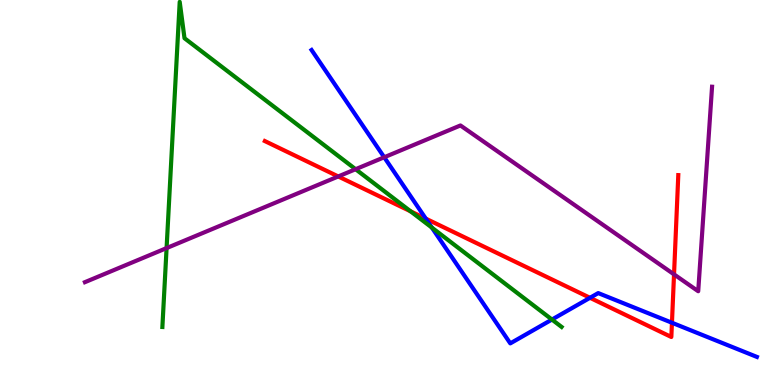[{'lines': ['blue', 'red'], 'intersections': [{'x': 5.49, 'y': 4.32}, {'x': 7.61, 'y': 2.27}, {'x': 8.67, 'y': 1.62}]}, {'lines': ['green', 'red'], 'intersections': [{'x': 5.3, 'y': 4.51}]}, {'lines': ['purple', 'red'], 'intersections': [{'x': 4.36, 'y': 5.42}, {'x': 8.7, 'y': 2.87}]}, {'lines': ['blue', 'green'], 'intersections': [{'x': 5.57, 'y': 4.09}, {'x': 7.12, 'y': 1.7}]}, {'lines': ['blue', 'purple'], 'intersections': [{'x': 4.96, 'y': 5.92}]}, {'lines': ['green', 'purple'], 'intersections': [{'x': 2.15, 'y': 3.56}, {'x': 4.59, 'y': 5.6}]}]